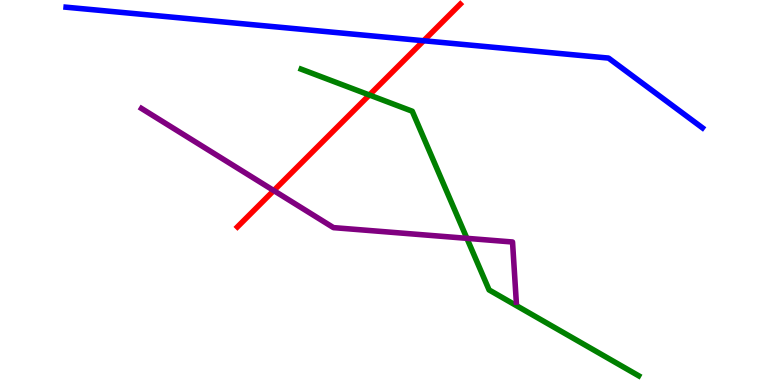[{'lines': ['blue', 'red'], 'intersections': [{'x': 5.47, 'y': 8.94}]}, {'lines': ['green', 'red'], 'intersections': [{'x': 4.77, 'y': 7.53}]}, {'lines': ['purple', 'red'], 'intersections': [{'x': 3.53, 'y': 5.05}]}, {'lines': ['blue', 'green'], 'intersections': []}, {'lines': ['blue', 'purple'], 'intersections': []}, {'lines': ['green', 'purple'], 'intersections': [{'x': 6.02, 'y': 3.81}]}]